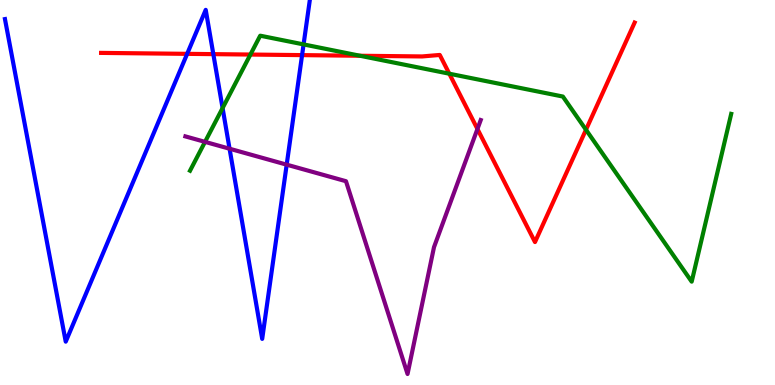[{'lines': ['blue', 'red'], 'intersections': [{'x': 2.41, 'y': 8.6}, {'x': 2.75, 'y': 8.59}, {'x': 3.9, 'y': 8.57}]}, {'lines': ['green', 'red'], 'intersections': [{'x': 3.23, 'y': 8.58}, {'x': 4.65, 'y': 8.55}, {'x': 5.8, 'y': 8.09}, {'x': 7.56, 'y': 6.63}]}, {'lines': ['purple', 'red'], 'intersections': [{'x': 6.16, 'y': 6.65}]}, {'lines': ['blue', 'green'], 'intersections': [{'x': 2.87, 'y': 7.19}, {'x': 3.92, 'y': 8.85}]}, {'lines': ['blue', 'purple'], 'intersections': [{'x': 2.96, 'y': 6.14}, {'x': 3.7, 'y': 5.72}]}, {'lines': ['green', 'purple'], 'intersections': [{'x': 2.65, 'y': 6.31}]}]